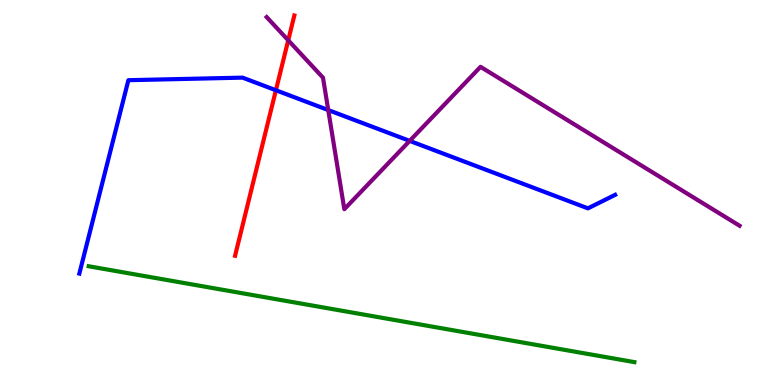[{'lines': ['blue', 'red'], 'intersections': [{'x': 3.56, 'y': 7.66}]}, {'lines': ['green', 'red'], 'intersections': []}, {'lines': ['purple', 'red'], 'intersections': [{'x': 3.72, 'y': 8.95}]}, {'lines': ['blue', 'green'], 'intersections': []}, {'lines': ['blue', 'purple'], 'intersections': [{'x': 4.24, 'y': 7.14}, {'x': 5.29, 'y': 6.34}]}, {'lines': ['green', 'purple'], 'intersections': []}]